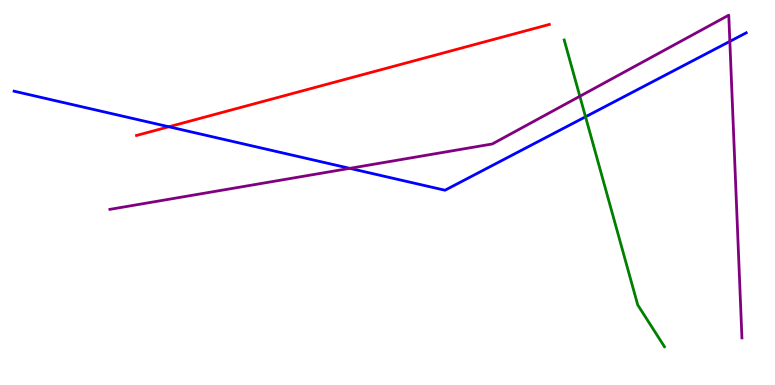[{'lines': ['blue', 'red'], 'intersections': [{'x': 2.18, 'y': 6.71}]}, {'lines': ['green', 'red'], 'intersections': []}, {'lines': ['purple', 'red'], 'intersections': []}, {'lines': ['blue', 'green'], 'intersections': [{'x': 7.56, 'y': 6.97}]}, {'lines': ['blue', 'purple'], 'intersections': [{'x': 4.51, 'y': 5.63}, {'x': 9.42, 'y': 8.92}]}, {'lines': ['green', 'purple'], 'intersections': [{'x': 7.48, 'y': 7.5}]}]